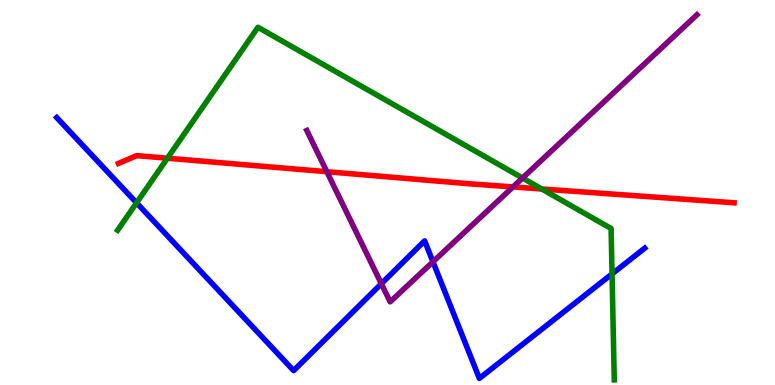[{'lines': ['blue', 'red'], 'intersections': []}, {'lines': ['green', 'red'], 'intersections': [{'x': 2.16, 'y': 5.89}, {'x': 6.99, 'y': 5.09}]}, {'lines': ['purple', 'red'], 'intersections': [{'x': 4.22, 'y': 5.54}, {'x': 6.62, 'y': 5.14}]}, {'lines': ['blue', 'green'], 'intersections': [{'x': 1.76, 'y': 4.73}, {'x': 7.9, 'y': 2.89}]}, {'lines': ['blue', 'purple'], 'intersections': [{'x': 4.92, 'y': 2.63}, {'x': 5.59, 'y': 3.2}]}, {'lines': ['green', 'purple'], 'intersections': [{'x': 6.74, 'y': 5.38}]}]